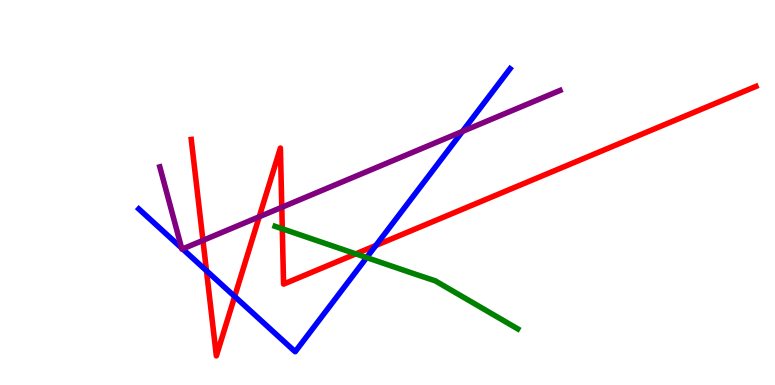[{'lines': ['blue', 'red'], 'intersections': [{'x': 2.66, 'y': 2.97}, {'x': 3.03, 'y': 2.3}, {'x': 4.85, 'y': 3.62}]}, {'lines': ['green', 'red'], 'intersections': [{'x': 3.64, 'y': 4.06}, {'x': 4.59, 'y': 3.41}]}, {'lines': ['purple', 'red'], 'intersections': [{'x': 2.62, 'y': 3.76}, {'x': 3.34, 'y': 4.37}, {'x': 3.64, 'y': 4.62}]}, {'lines': ['blue', 'green'], 'intersections': [{'x': 4.73, 'y': 3.31}]}, {'lines': ['blue', 'purple'], 'intersections': [{'x': 2.34, 'y': 3.56}, {'x': 2.36, 'y': 3.53}, {'x': 5.97, 'y': 6.59}]}, {'lines': ['green', 'purple'], 'intersections': []}]